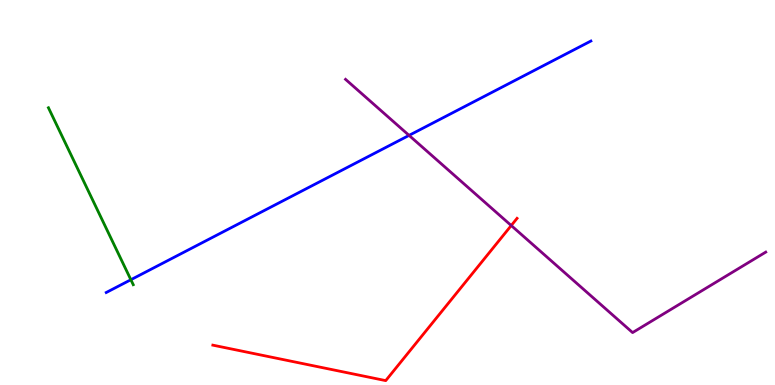[{'lines': ['blue', 'red'], 'intersections': []}, {'lines': ['green', 'red'], 'intersections': []}, {'lines': ['purple', 'red'], 'intersections': [{'x': 6.6, 'y': 4.14}]}, {'lines': ['blue', 'green'], 'intersections': [{'x': 1.69, 'y': 2.73}]}, {'lines': ['blue', 'purple'], 'intersections': [{'x': 5.28, 'y': 6.48}]}, {'lines': ['green', 'purple'], 'intersections': []}]